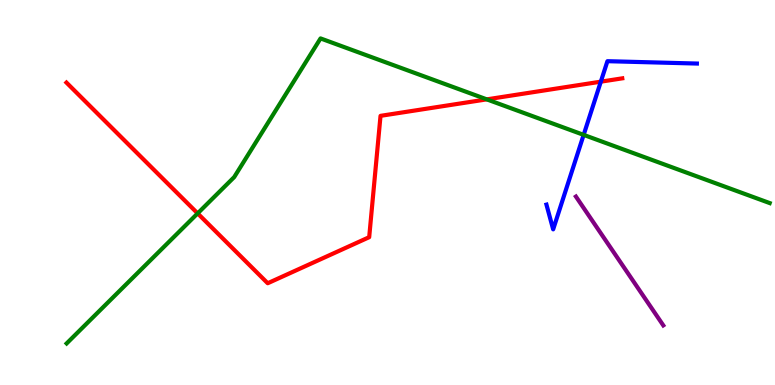[{'lines': ['blue', 'red'], 'intersections': [{'x': 7.75, 'y': 7.88}]}, {'lines': ['green', 'red'], 'intersections': [{'x': 2.55, 'y': 4.46}, {'x': 6.28, 'y': 7.42}]}, {'lines': ['purple', 'red'], 'intersections': []}, {'lines': ['blue', 'green'], 'intersections': [{'x': 7.53, 'y': 6.5}]}, {'lines': ['blue', 'purple'], 'intersections': []}, {'lines': ['green', 'purple'], 'intersections': []}]